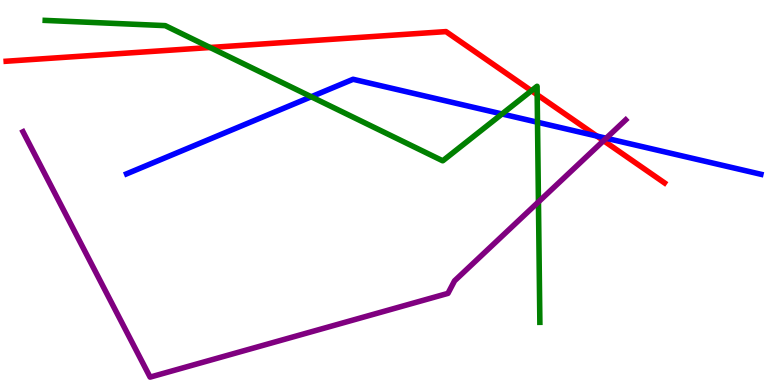[{'lines': ['blue', 'red'], 'intersections': [{'x': 7.7, 'y': 6.47}]}, {'lines': ['green', 'red'], 'intersections': [{'x': 2.71, 'y': 8.77}, {'x': 6.86, 'y': 7.64}, {'x': 6.93, 'y': 7.54}]}, {'lines': ['purple', 'red'], 'intersections': [{'x': 7.79, 'y': 6.35}]}, {'lines': ['blue', 'green'], 'intersections': [{'x': 4.02, 'y': 7.49}, {'x': 6.48, 'y': 7.04}, {'x': 6.94, 'y': 6.82}]}, {'lines': ['blue', 'purple'], 'intersections': [{'x': 7.82, 'y': 6.41}]}, {'lines': ['green', 'purple'], 'intersections': [{'x': 6.95, 'y': 4.76}]}]